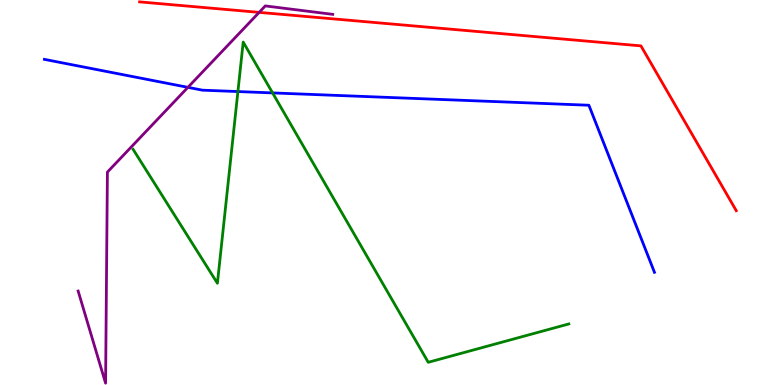[{'lines': ['blue', 'red'], 'intersections': []}, {'lines': ['green', 'red'], 'intersections': []}, {'lines': ['purple', 'red'], 'intersections': [{'x': 3.34, 'y': 9.68}]}, {'lines': ['blue', 'green'], 'intersections': [{'x': 3.07, 'y': 7.62}, {'x': 3.52, 'y': 7.59}]}, {'lines': ['blue', 'purple'], 'intersections': [{'x': 2.42, 'y': 7.73}]}, {'lines': ['green', 'purple'], 'intersections': []}]